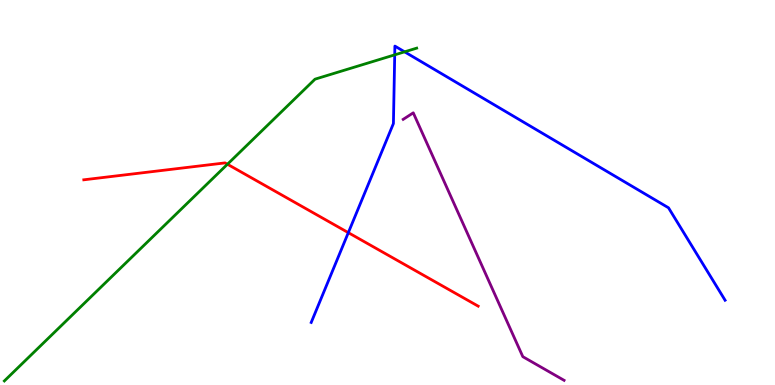[{'lines': ['blue', 'red'], 'intersections': [{'x': 4.49, 'y': 3.96}]}, {'lines': ['green', 'red'], 'intersections': [{'x': 2.93, 'y': 5.73}]}, {'lines': ['purple', 'red'], 'intersections': []}, {'lines': ['blue', 'green'], 'intersections': [{'x': 5.09, 'y': 8.58}, {'x': 5.22, 'y': 8.65}]}, {'lines': ['blue', 'purple'], 'intersections': []}, {'lines': ['green', 'purple'], 'intersections': []}]